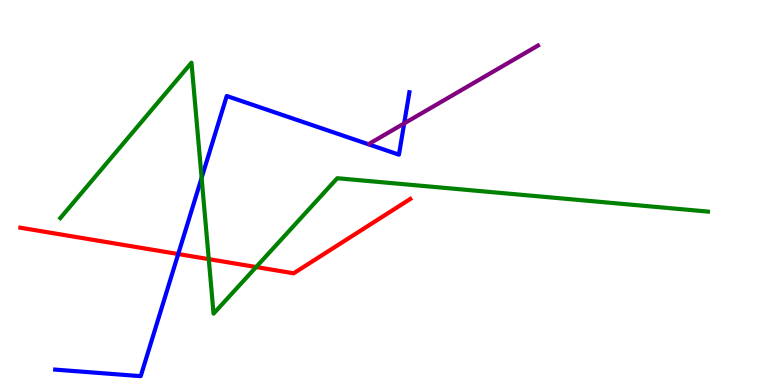[{'lines': ['blue', 'red'], 'intersections': [{'x': 2.3, 'y': 3.4}]}, {'lines': ['green', 'red'], 'intersections': [{'x': 2.69, 'y': 3.27}, {'x': 3.31, 'y': 3.06}]}, {'lines': ['purple', 'red'], 'intersections': []}, {'lines': ['blue', 'green'], 'intersections': [{'x': 2.6, 'y': 5.38}]}, {'lines': ['blue', 'purple'], 'intersections': [{'x': 5.22, 'y': 6.79}]}, {'lines': ['green', 'purple'], 'intersections': []}]